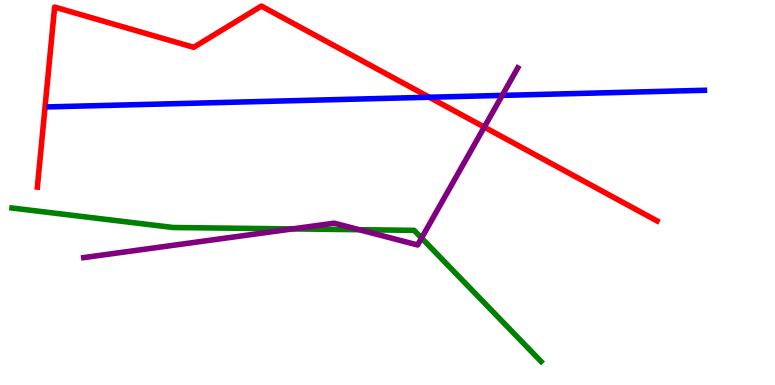[{'lines': ['blue', 'red'], 'intersections': [{'x': 5.54, 'y': 7.47}]}, {'lines': ['green', 'red'], 'intersections': []}, {'lines': ['purple', 'red'], 'intersections': [{'x': 6.25, 'y': 6.7}]}, {'lines': ['blue', 'green'], 'intersections': []}, {'lines': ['blue', 'purple'], 'intersections': [{'x': 6.48, 'y': 7.52}]}, {'lines': ['green', 'purple'], 'intersections': [{'x': 3.77, 'y': 4.05}, {'x': 4.63, 'y': 4.03}, {'x': 5.44, 'y': 3.82}]}]